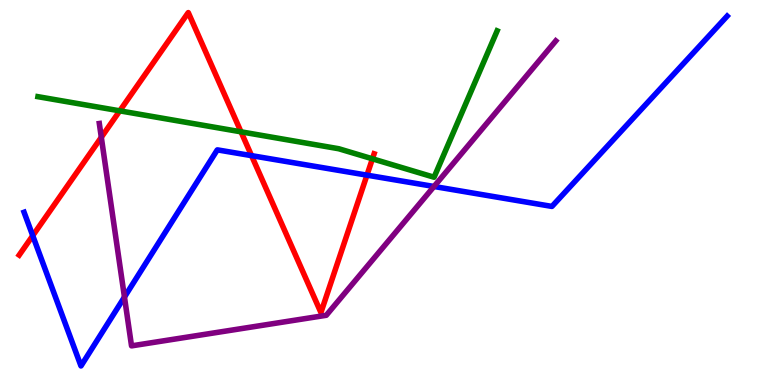[{'lines': ['blue', 'red'], 'intersections': [{'x': 0.422, 'y': 3.88}, {'x': 3.25, 'y': 5.96}, {'x': 4.73, 'y': 5.45}]}, {'lines': ['green', 'red'], 'intersections': [{'x': 1.55, 'y': 7.12}, {'x': 3.11, 'y': 6.58}, {'x': 4.81, 'y': 5.88}]}, {'lines': ['purple', 'red'], 'intersections': [{'x': 1.31, 'y': 6.43}]}, {'lines': ['blue', 'green'], 'intersections': []}, {'lines': ['blue', 'purple'], 'intersections': [{'x': 1.61, 'y': 2.28}, {'x': 5.6, 'y': 5.16}]}, {'lines': ['green', 'purple'], 'intersections': []}]